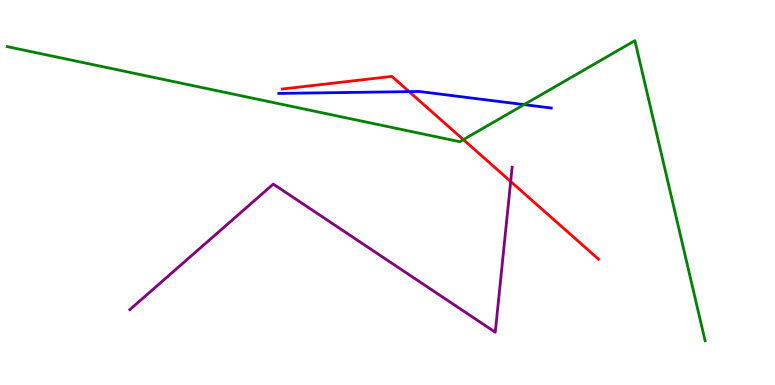[{'lines': ['blue', 'red'], 'intersections': [{'x': 5.28, 'y': 7.62}]}, {'lines': ['green', 'red'], 'intersections': [{'x': 5.98, 'y': 6.37}]}, {'lines': ['purple', 'red'], 'intersections': [{'x': 6.59, 'y': 5.29}]}, {'lines': ['blue', 'green'], 'intersections': [{'x': 6.76, 'y': 7.28}]}, {'lines': ['blue', 'purple'], 'intersections': []}, {'lines': ['green', 'purple'], 'intersections': []}]